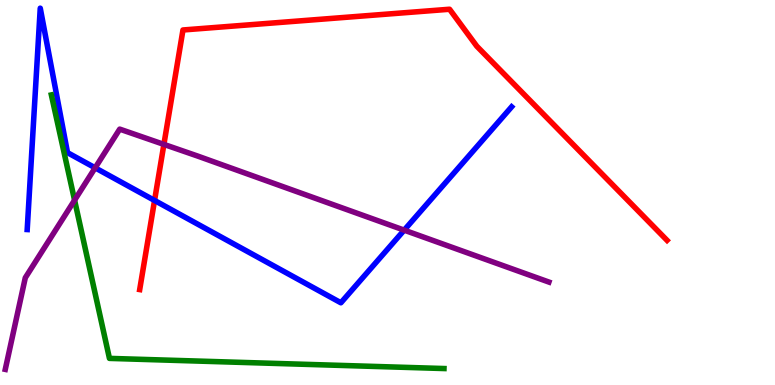[{'lines': ['blue', 'red'], 'intersections': [{'x': 1.99, 'y': 4.79}]}, {'lines': ['green', 'red'], 'intersections': []}, {'lines': ['purple', 'red'], 'intersections': [{'x': 2.11, 'y': 6.25}]}, {'lines': ['blue', 'green'], 'intersections': []}, {'lines': ['blue', 'purple'], 'intersections': [{'x': 1.23, 'y': 5.64}, {'x': 5.22, 'y': 4.02}]}, {'lines': ['green', 'purple'], 'intersections': [{'x': 0.962, 'y': 4.8}]}]